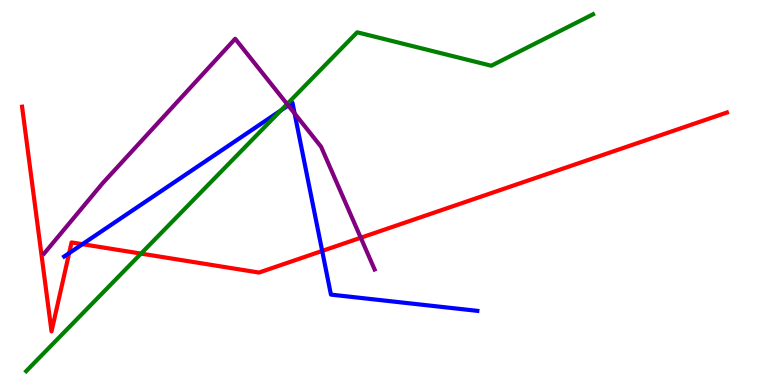[{'lines': ['blue', 'red'], 'intersections': [{'x': 0.892, 'y': 3.42}, {'x': 1.06, 'y': 3.66}, {'x': 4.16, 'y': 3.48}]}, {'lines': ['green', 'red'], 'intersections': [{'x': 1.82, 'y': 3.41}]}, {'lines': ['purple', 'red'], 'intersections': [{'x': 4.66, 'y': 3.82}]}, {'lines': ['blue', 'green'], 'intersections': [{'x': 3.63, 'y': 7.13}]}, {'lines': ['blue', 'purple'], 'intersections': [{'x': 3.72, 'y': 7.26}, {'x': 3.8, 'y': 7.05}]}, {'lines': ['green', 'purple'], 'intersections': [{'x': 3.7, 'y': 7.3}]}]